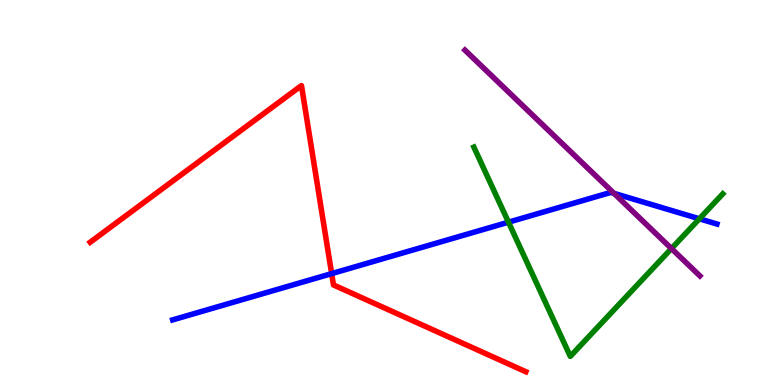[{'lines': ['blue', 'red'], 'intersections': [{'x': 4.28, 'y': 2.89}]}, {'lines': ['green', 'red'], 'intersections': []}, {'lines': ['purple', 'red'], 'intersections': []}, {'lines': ['blue', 'green'], 'intersections': [{'x': 6.56, 'y': 4.23}, {'x': 9.02, 'y': 4.32}]}, {'lines': ['blue', 'purple'], 'intersections': [{'x': 7.92, 'y': 4.98}]}, {'lines': ['green', 'purple'], 'intersections': [{'x': 8.66, 'y': 3.54}]}]